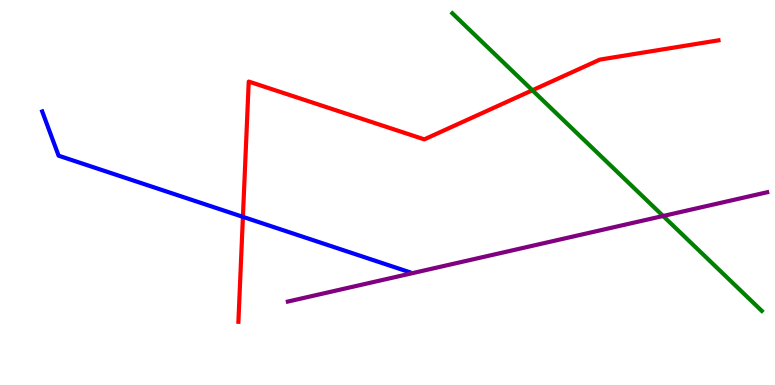[{'lines': ['blue', 'red'], 'intersections': [{'x': 3.13, 'y': 4.37}]}, {'lines': ['green', 'red'], 'intersections': [{'x': 6.87, 'y': 7.66}]}, {'lines': ['purple', 'red'], 'intersections': []}, {'lines': ['blue', 'green'], 'intersections': []}, {'lines': ['blue', 'purple'], 'intersections': []}, {'lines': ['green', 'purple'], 'intersections': [{'x': 8.56, 'y': 4.39}]}]